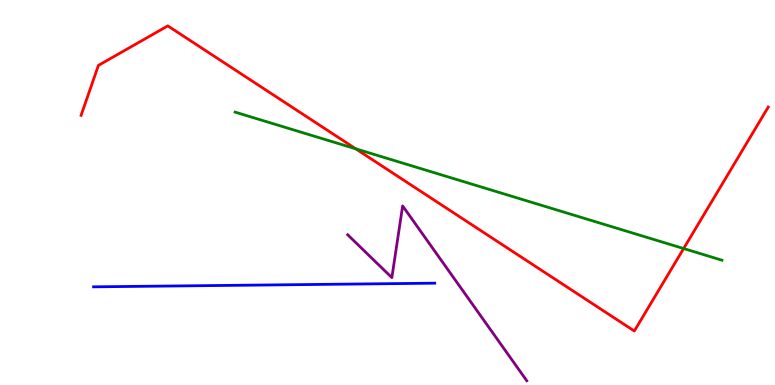[{'lines': ['blue', 'red'], 'intersections': []}, {'lines': ['green', 'red'], 'intersections': [{'x': 4.59, 'y': 6.13}, {'x': 8.82, 'y': 3.54}]}, {'lines': ['purple', 'red'], 'intersections': []}, {'lines': ['blue', 'green'], 'intersections': []}, {'lines': ['blue', 'purple'], 'intersections': []}, {'lines': ['green', 'purple'], 'intersections': []}]